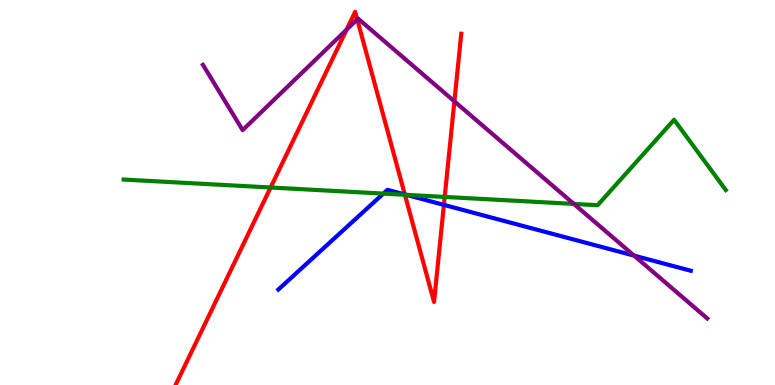[{'lines': ['blue', 'red'], 'intersections': [{'x': 5.22, 'y': 4.95}, {'x': 5.73, 'y': 4.68}]}, {'lines': ['green', 'red'], 'intersections': [{'x': 3.49, 'y': 5.13}, {'x': 5.22, 'y': 4.94}, {'x': 5.74, 'y': 4.88}]}, {'lines': ['purple', 'red'], 'intersections': [{'x': 4.47, 'y': 9.23}, {'x': 4.61, 'y': 9.5}, {'x': 5.86, 'y': 7.37}]}, {'lines': ['blue', 'green'], 'intersections': [{'x': 4.95, 'y': 4.97}, {'x': 5.24, 'y': 4.94}]}, {'lines': ['blue', 'purple'], 'intersections': [{'x': 8.18, 'y': 3.36}]}, {'lines': ['green', 'purple'], 'intersections': [{'x': 7.4, 'y': 4.7}]}]